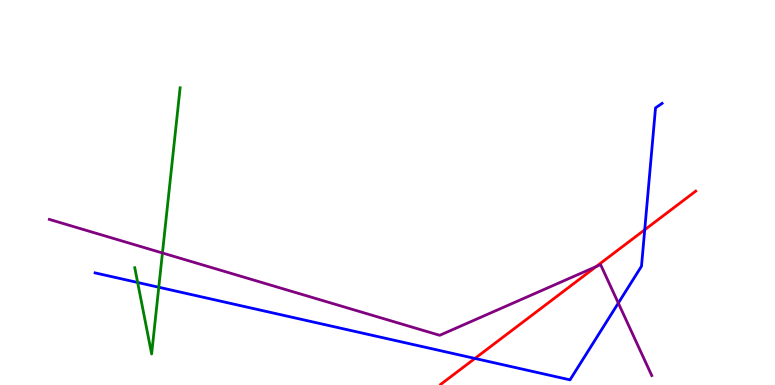[{'lines': ['blue', 'red'], 'intersections': [{'x': 6.13, 'y': 0.69}, {'x': 8.32, 'y': 4.03}]}, {'lines': ['green', 'red'], 'intersections': []}, {'lines': ['purple', 'red'], 'intersections': [{'x': 7.69, 'y': 3.08}]}, {'lines': ['blue', 'green'], 'intersections': [{'x': 1.78, 'y': 2.66}, {'x': 2.05, 'y': 2.54}]}, {'lines': ['blue', 'purple'], 'intersections': [{'x': 7.98, 'y': 2.13}]}, {'lines': ['green', 'purple'], 'intersections': [{'x': 2.1, 'y': 3.43}]}]